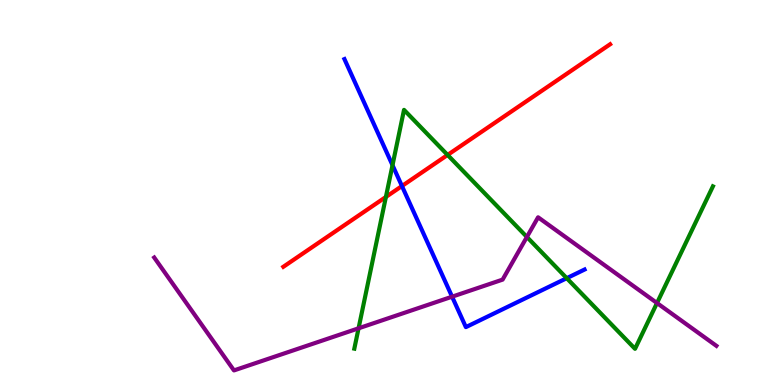[{'lines': ['blue', 'red'], 'intersections': [{'x': 5.19, 'y': 5.17}]}, {'lines': ['green', 'red'], 'intersections': [{'x': 4.98, 'y': 4.88}, {'x': 5.78, 'y': 5.98}]}, {'lines': ['purple', 'red'], 'intersections': []}, {'lines': ['blue', 'green'], 'intersections': [{'x': 5.06, 'y': 5.71}, {'x': 7.31, 'y': 2.77}]}, {'lines': ['blue', 'purple'], 'intersections': [{'x': 5.83, 'y': 2.29}]}, {'lines': ['green', 'purple'], 'intersections': [{'x': 4.63, 'y': 1.47}, {'x': 6.8, 'y': 3.85}, {'x': 8.48, 'y': 2.13}]}]